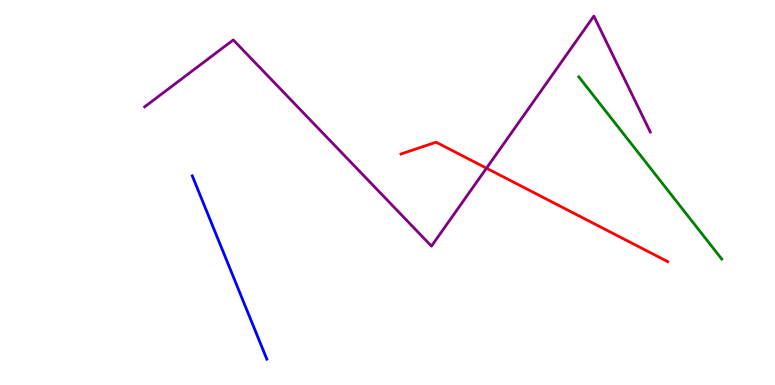[{'lines': ['blue', 'red'], 'intersections': []}, {'lines': ['green', 'red'], 'intersections': []}, {'lines': ['purple', 'red'], 'intersections': [{'x': 6.28, 'y': 5.63}]}, {'lines': ['blue', 'green'], 'intersections': []}, {'lines': ['blue', 'purple'], 'intersections': []}, {'lines': ['green', 'purple'], 'intersections': []}]